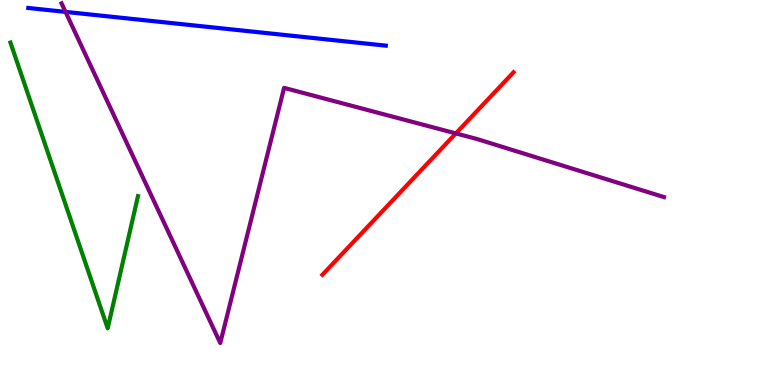[{'lines': ['blue', 'red'], 'intersections': []}, {'lines': ['green', 'red'], 'intersections': []}, {'lines': ['purple', 'red'], 'intersections': [{'x': 5.88, 'y': 6.53}]}, {'lines': ['blue', 'green'], 'intersections': []}, {'lines': ['blue', 'purple'], 'intersections': [{'x': 0.846, 'y': 9.69}]}, {'lines': ['green', 'purple'], 'intersections': []}]